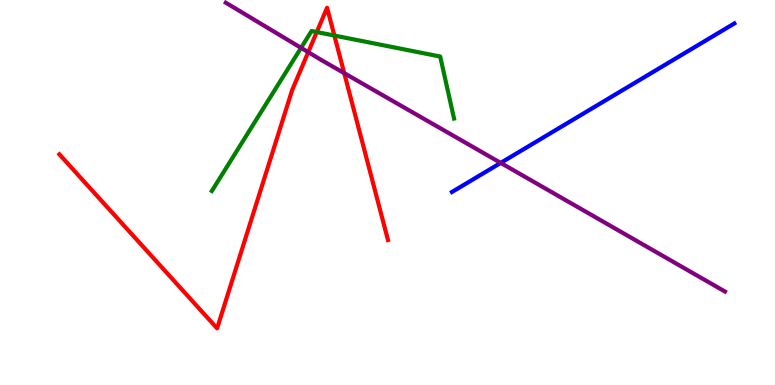[{'lines': ['blue', 'red'], 'intersections': []}, {'lines': ['green', 'red'], 'intersections': [{'x': 4.09, 'y': 9.17}, {'x': 4.31, 'y': 9.08}]}, {'lines': ['purple', 'red'], 'intersections': [{'x': 3.98, 'y': 8.64}, {'x': 4.44, 'y': 8.1}]}, {'lines': ['blue', 'green'], 'intersections': []}, {'lines': ['blue', 'purple'], 'intersections': [{'x': 6.46, 'y': 5.77}]}, {'lines': ['green', 'purple'], 'intersections': [{'x': 3.88, 'y': 8.76}]}]